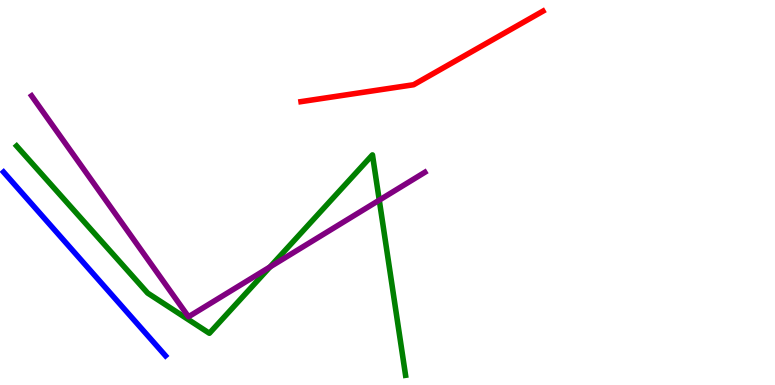[{'lines': ['blue', 'red'], 'intersections': []}, {'lines': ['green', 'red'], 'intersections': []}, {'lines': ['purple', 'red'], 'intersections': []}, {'lines': ['blue', 'green'], 'intersections': []}, {'lines': ['blue', 'purple'], 'intersections': []}, {'lines': ['green', 'purple'], 'intersections': [{'x': 3.48, 'y': 3.07}, {'x': 4.89, 'y': 4.8}]}]